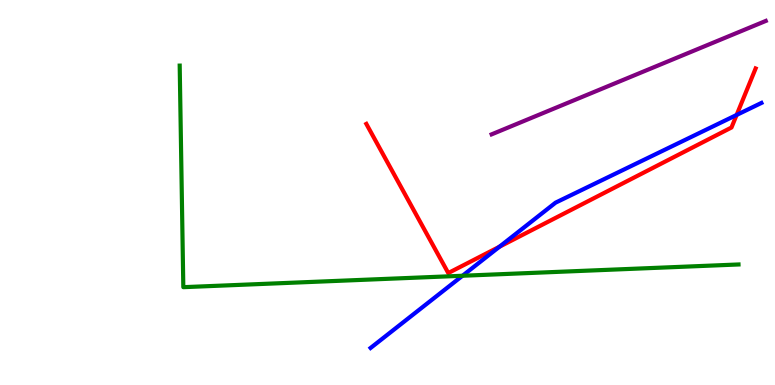[{'lines': ['blue', 'red'], 'intersections': [{'x': 6.44, 'y': 3.59}, {'x': 9.5, 'y': 7.01}]}, {'lines': ['green', 'red'], 'intersections': []}, {'lines': ['purple', 'red'], 'intersections': []}, {'lines': ['blue', 'green'], 'intersections': [{'x': 5.97, 'y': 2.84}]}, {'lines': ['blue', 'purple'], 'intersections': []}, {'lines': ['green', 'purple'], 'intersections': []}]